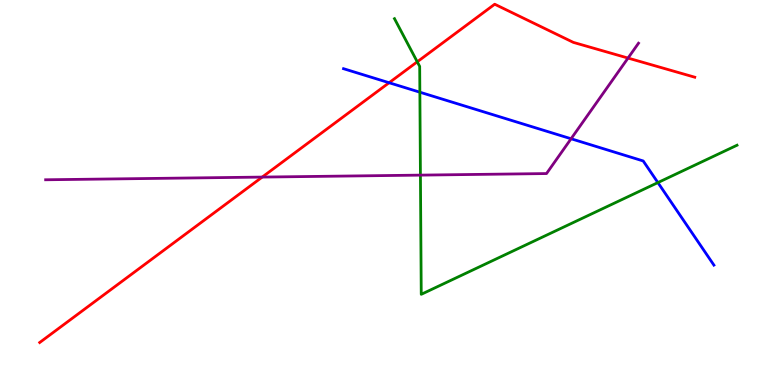[{'lines': ['blue', 'red'], 'intersections': [{'x': 5.02, 'y': 7.85}]}, {'lines': ['green', 'red'], 'intersections': [{'x': 5.38, 'y': 8.39}]}, {'lines': ['purple', 'red'], 'intersections': [{'x': 3.38, 'y': 5.4}, {'x': 8.1, 'y': 8.49}]}, {'lines': ['blue', 'green'], 'intersections': [{'x': 5.42, 'y': 7.61}, {'x': 8.49, 'y': 5.26}]}, {'lines': ['blue', 'purple'], 'intersections': [{'x': 7.37, 'y': 6.4}]}, {'lines': ['green', 'purple'], 'intersections': [{'x': 5.42, 'y': 5.45}]}]